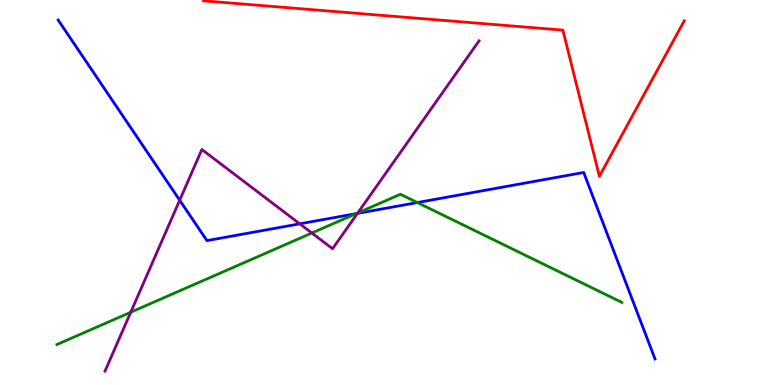[{'lines': ['blue', 'red'], 'intersections': []}, {'lines': ['green', 'red'], 'intersections': []}, {'lines': ['purple', 'red'], 'intersections': []}, {'lines': ['blue', 'green'], 'intersections': [{'x': 4.6, 'y': 4.45}, {'x': 5.39, 'y': 4.74}]}, {'lines': ['blue', 'purple'], 'intersections': [{'x': 2.32, 'y': 4.8}, {'x': 3.87, 'y': 4.19}, {'x': 4.61, 'y': 4.46}]}, {'lines': ['green', 'purple'], 'intersections': [{'x': 1.69, 'y': 1.89}, {'x': 4.02, 'y': 3.95}, {'x': 4.62, 'y': 4.47}]}]